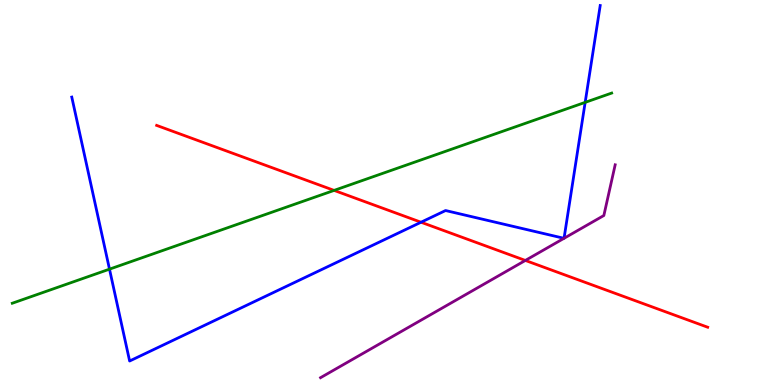[{'lines': ['blue', 'red'], 'intersections': [{'x': 5.43, 'y': 4.23}]}, {'lines': ['green', 'red'], 'intersections': [{'x': 4.31, 'y': 5.05}]}, {'lines': ['purple', 'red'], 'intersections': [{'x': 6.78, 'y': 3.24}]}, {'lines': ['blue', 'green'], 'intersections': [{'x': 1.41, 'y': 3.01}, {'x': 7.55, 'y': 7.34}]}, {'lines': ['blue', 'purple'], 'intersections': [{'x': 7.28, 'y': 3.81}, {'x': 7.28, 'y': 3.81}]}, {'lines': ['green', 'purple'], 'intersections': []}]